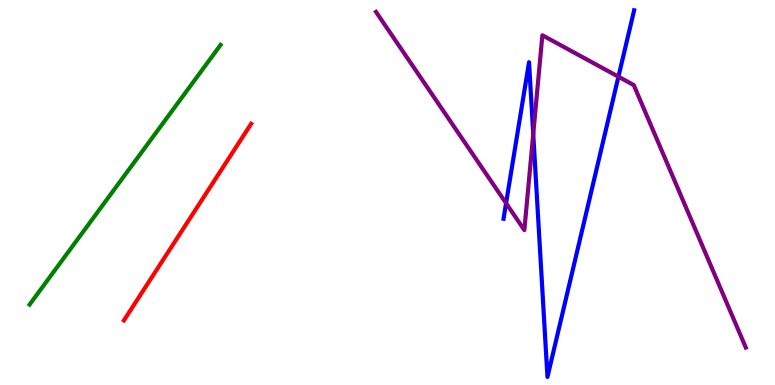[{'lines': ['blue', 'red'], 'intersections': []}, {'lines': ['green', 'red'], 'intersections': []}, {'lines': ['purple', 'red'], 'intersections': []}, {'lines': ['blue', 'green'], 'intersections': []}, {'lines': ['blue', 'purple'], 'intersections': [{'x': 6.53, 'y': 4.72}, {'x': 6.88, 'y': 6.52}, {'x': 7.98, 'y': 8.01}]}, {'lines': ['green', 'purple'], 'intersections': []}]